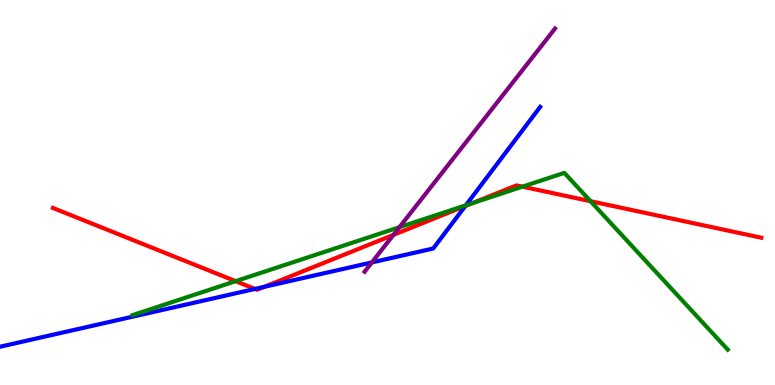[{'lines': ['blue', 'red'], 'intersections': [{'x': 3.29, 'y': 2.5}, {'x': 3.41, 'y': 2.55}, {'x': 6.0, 'y': 4.65}]}, {'lines': ['green', 'red'], 'intersections': [{'x': 3.04, 'y': 2.7}, {'x': 6.09, 'y': 4.72}, {'x': 6.74, 'y': 5.15}, {'x': 7.62, 'y': 4.77}]}, {'lines': ['purple', 'red'], 'intersections': [{'x': 5.08, 'y': 3.9}]}, {'lines': ['blue', 'green'], 'intersections': [{'x': 6.01, 'y': 4.67}]}, {'lines': ['blue', 'purple'], 'intersections': [{'x': 4.8, 'y': 3.18}]}, {'lines': ['green', 'purple'], 'intersections': [{'x': 5.15, 'y': 4.1}]}]